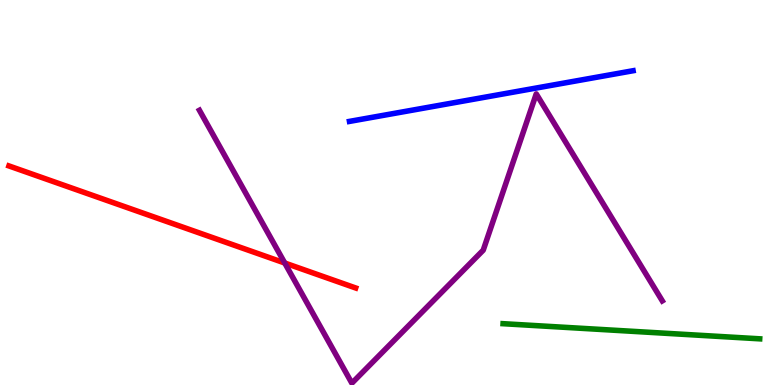[{'lines': ['blue', 'red'], 'intersections': []}, {'lines': ['green', 'red'], 'intersections': []}, {'lines': ['purple', 'red'], 'intersections': [{'x': 3.67, 'y': 3.17}]}, {'lines': ['blue', 'green'], 'intersections': []}, {'lines': ['blue', 'purple'], 'intersections': []}, {'lines': ['green', 'purple'], 'intersections': []}]